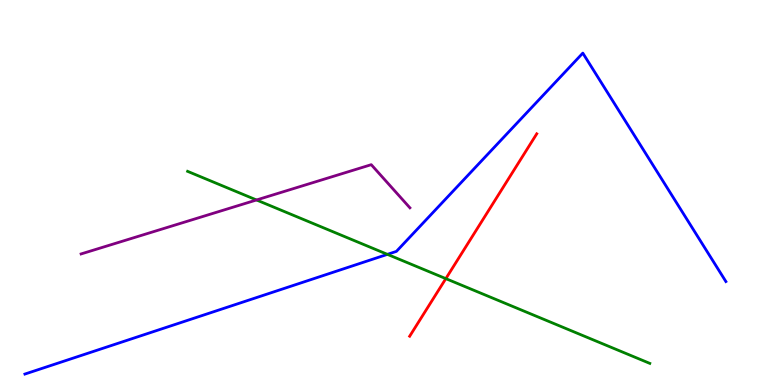[{'lines': ['blue', 'red'], 'intersections': []}, {'lines': ['green', 'red'], 'intersections': [{'x': 5.75, 'y': 2.76}]}, {'lines': ['purple', 'red'], 'intersections': []}, {'lines': ['blue', 'green'], 'intersections': [{'x': 5.0, 'y': 3.39}]}, {'lines': ['blue', 'purple'], 'intersections': []}, {'lines': ['green', 'purple'], 'intersections': [{'x': 3.31, 'y': 4.81}]}]